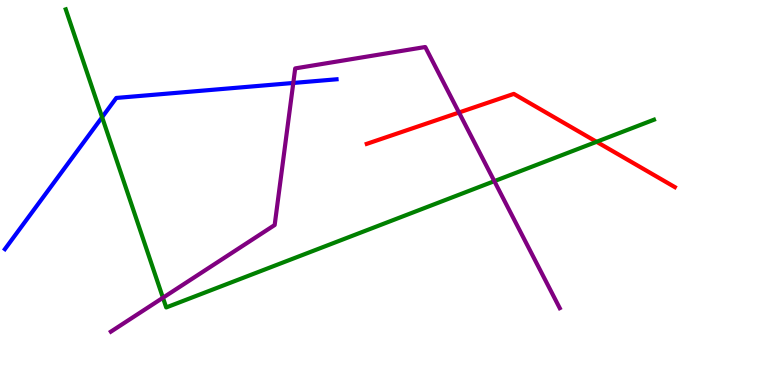[{'lines': ['blue', 'red'], 'intersections': []}, {'lines': ['green', 'red'], 'intersections': [{'x': 7.7, 'y': 6.32}]}, {'lines': ['purple', 'red'], 'intersections': [{'x': 5.92, 'y': 7.08}]}, {'lines': ['blue', 'green'], 'intersections': [{'x': 1.32, 'y': 6.96}]}, {'lines': ['blue', 'purple'], 'intersections': [{'x': 3.78, 'y': 7.85}]}, {'lines': ['green', 'purple'], 'intersections': [{'x': 2.1, 'y': 2.27}, {'x': 6.38, 'y': 5.29}]}]